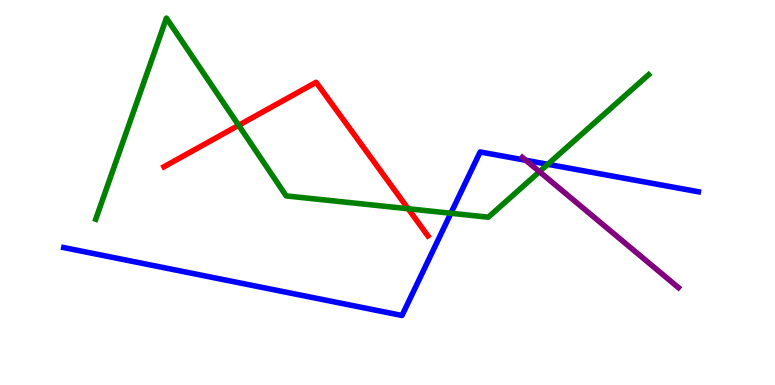[{'lines': ['blue', 'red'], 'intersections': []}, {'lines': ['green', 'red'], 'intersections': [{'x': 3.08, 'y': 6.75}, {'x': 5.27, 'y': 4.58}]}, {'lines': ['purple', 'red'], 'intersections': []}, {'lines': ['blue', 'green'], 'intersections': [{'x': 5.82, 'y': 4.46}, {'x': 7.07, 'y': 5.73}]}, {'lines': ['blue', 'purple'], 'intersections': [{'x': 6.78, 'y': 5.84}]}, {'lines': ['green', 'purple'], 'intersections': [{'x': 6.96, 'y': 5.54}]}]